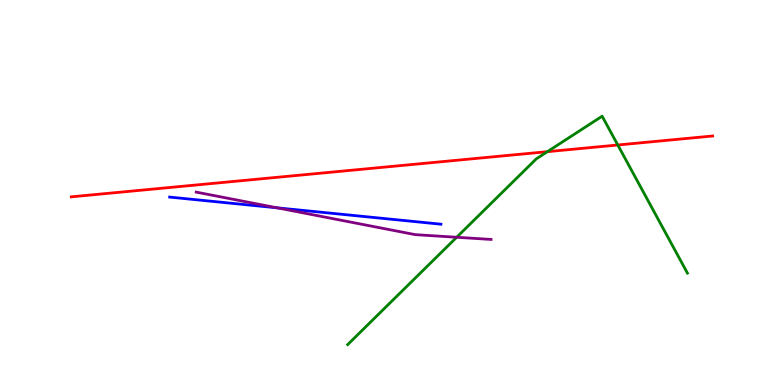[{'lines': ['blue', 'red'], 'intersections': []}, {'lines': ['green', 'red'], 'intersections': [{'x': 7.06, 'y': 6.06}, {'x': 7.97, 'y': 6.23}]}, {'lines': ['purple', 'red'], 'intersections': []}, {'lines': ['blue', 'green'], 'intersections': []}, {'lines': ['blue', 'purple'], 'intersections': [{'x': 3.58, 'y': 4.6}]}, {'lines': ['green', 'purple'], 'intersections': [{'x': 5.89, 'y': 3.84}]}]